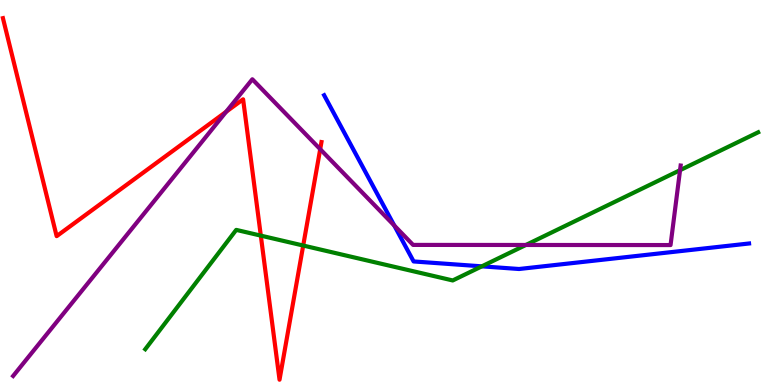[{'lines': ['blue', 'red'], 'intersections': []}, {'lines': ['green', 'red'], 'intersections': [{'x': 3.37, 'y': 3.88}, {'x': 3.91, 'y': 3.62}]}, {'lines': ['purple', 'red'], 'intersections': [{'x': 2.92, 'y': 7.1}, {'x': 4.13, 'y': 6.12}]}, {'lines': ['blue', 'green'], 'intersections': [{'x': 6.22, 'y': 3.08}]}, {'lines': ['blue', 'purple'], 'intersections': [{'x': 5.09, 'y': 4.14}]}, {'lines': ['green', 'purple'], 'intersections': [{'x': 6.79, 'y': 3.64}, {'x': 8.77, 'y': 5.58}]}]